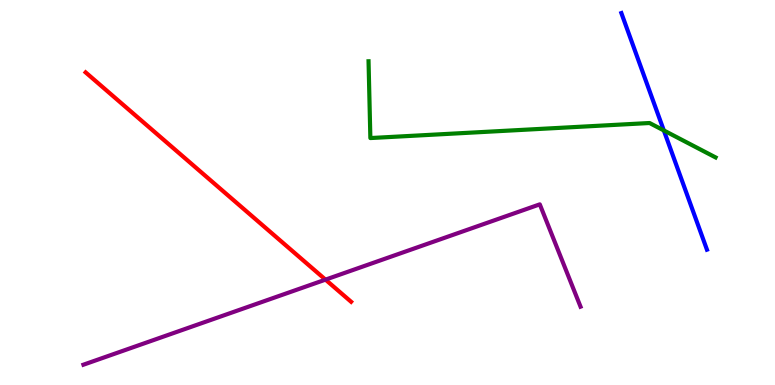[{'lines': ['blue', 'red'], 'intersections': []}, {'lines': ['green', 'red'], 'intersections': []}, {'lines': ['purple', 'red'], 'intersections': [{'x': 4.2, 'y': 2.74}]}, {'lines': ['blue', 'green'], 'intersections': [{'x': 8.57, 'y': 6.61}]}, {'lines': ['blue', 'purple'], 'intersections': []}, {'lines': ['green', 'purple'], 'intersections': []}]